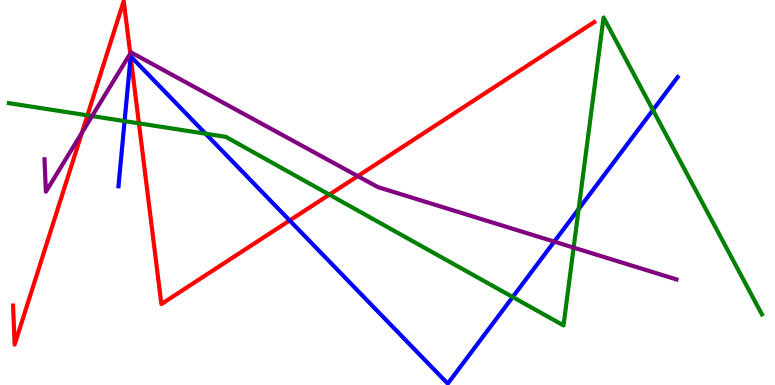[{'lines': ['blue', 'red'], 'intersections': [{'x': 1.69, 'y': 8.53}, {'x': 3.74, 'y': 4.27}]}, {'lines': ['green', 'red'], 'intersections': [{'x': 1.13, 'y': 7.0}, {'x': 1.79, 'y': 6.8}, {'x': 4.25, 'y': 4.94}]}, {'lines': ['purple', 'red'], 'intersections': [{'x': 1.06, 'y': 6.55}, {'x': 1.68, 'y': 8.61}, {'x': 4.62, 'y': 5.43}]}, {'lines': ['blue', 'green'], 'intersections': [{'x': 1.61, 'y': 6.85}, {'x': 2.65, 'y': 6.53}, {'x': 6.62, 'y': 2.28}, {'x': 7.47, 'y': 4.57}, {'x': 8.43, 'y': 7.14}]}, {'lines': ['blue', 'purple'], 'intersections': [{'x': 7.15, 'y': 3.72}]}, {'lines': ['green', 'purple'], 'intersections': [{'x': 1.19, 'y': 6.99}, {'x': 7.4, 'y': 3.57}]}]